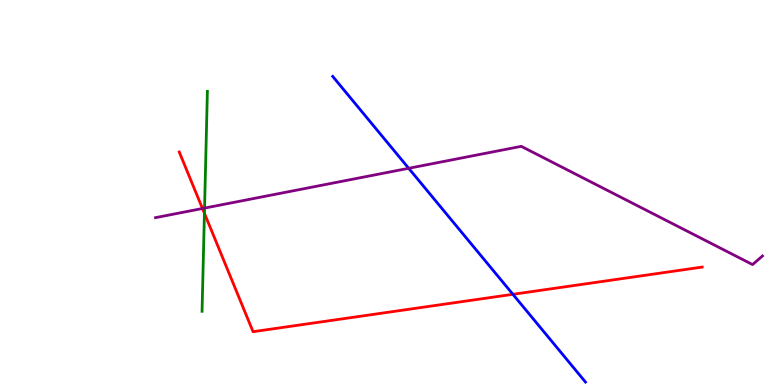[{'lines': ['blue', 'red'], 'intersections': [{'x': 6.62, 'y': 2.36}]}, {'lines': ['green', 'red'], 'intersections': [{'x': 2.64, 'y': 4.46}]}, {'lines': ['purple', 'red'], 'intersections': [{'x': 2.61, 'y': 4.58}]}, {'lines': ['blue', 'green'], 'intersections': []}, {'lines': ['blue', 'purple'], 'intersections': [{'x': 5.27, 'y': 5.63}]}, {'lines': ['green', 'purple'], 'intersections': [{'x': 2.64, 'y': 4.6}]}]